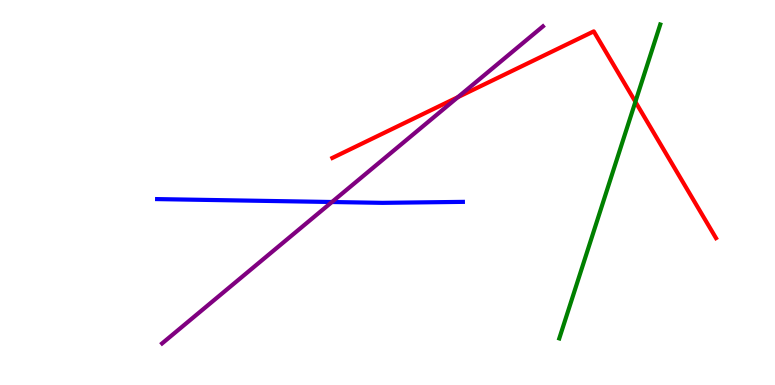[{'lines': ['blue', 'red'], 'intersections': []}, {'lines': ['green', 'red'], 'intersections': [{'x': 8.2, 'y': 7.36}]}, {'lines': ['purple', 'red'], 'intersections': [{'x': 5.91, 'y': 7.48}]}, {'lines': ['blue', 'green'], 'intersections': []}, {'lines': ['blue', 'purple'], 'intersections': [{'x': 4.28, 'y': 4.75}]}, {'lines': ['green', 'purple'], 'intersections': []}]